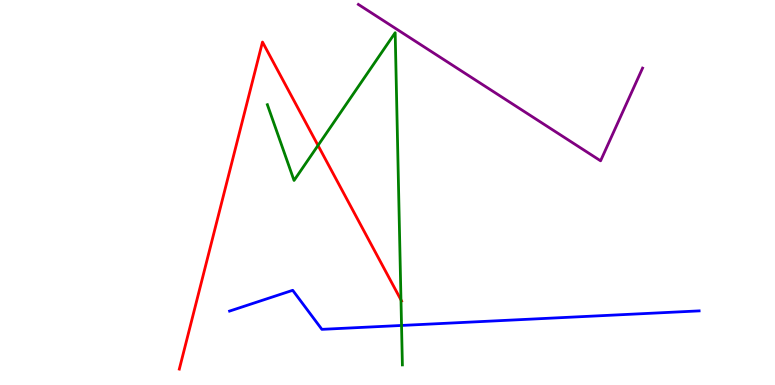[{'lines': ['blue', 'red'], 'intersections': []}, {'lines': ['green', 'red'], 'intersections': [{'x': 4.1, 'y': 6.22}, {'x': 5.17, 'y': 2.21}]}, {'lines': ['purple', 'red'], 'intersections': []}, {'lines': ['blue', 'green'], 'intersections': [{'x': 5.18, 'y': 1.55}]}, {'lines': ['blue', 'purple'], 'intersections': []}, {'lines': ['green', 'purple'], 'intersections': []}]